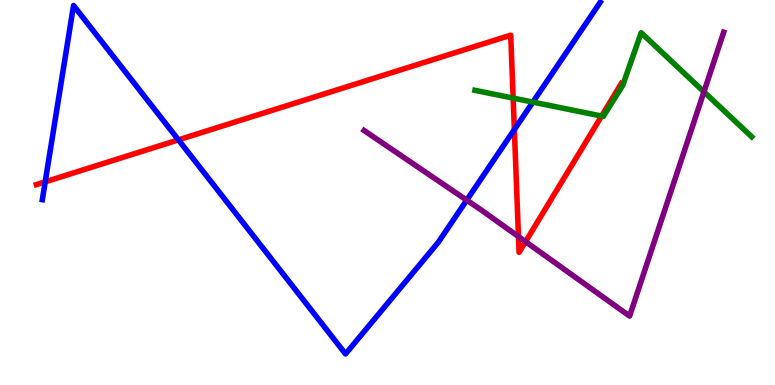[{'lines': ['blue', 'red'], 'intersections': [{'x': 0.583, 'y': 5.28}, {'x': 2.3, 'y': 6.37}, {'x': 6.64, 'y': 6.63}]}, {'lines': ['green', 'red'], 'intersections': [{'x': 6.62, 'y': 7.45}, {'x': 7.76, 'y': 6.99}]}, {'lines': ['purple', 'red'], 'intersections': [{'x': 6.69, 'y': 3.85}, {'x': 6.78, 'y': 3.72}]}, {'lines': ['blue', 'green'], 'intersections': [{'x': 6.88, 'y': 7.35}]}, {'lines': ['blue', 'purple'], 'intersections': [{'x': 6.02, 'y': 4.8}]}, {'lines': ['green', 'purple'], 'intersections': [{'x': 9.08, 'y': 7.62}]}]